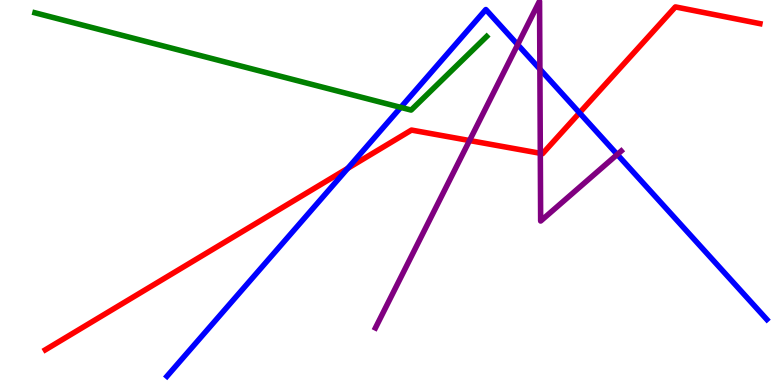[{'lines': ['blue', 'red'], 'intersections': [{'x': 4.49, 'y': 5.63}, {'x': 7.48, 'y': 7.07}]}, {'lines': ['green', 'red'], 'intersections': []}, {'lines': ['purple', 'red'], 'intersections': [{'x': 6.06, 'y': 6.35}, {'x': 6.97, 'y': 6.02}]}, {'lines': ['blue', 'green'], 'intersections': [{'x': 5.17, 'y': 7.21}]}, {'lines': ['blue', 'purple'], 'intersections': [{'x': 6.68, 'y': 8.84}, {'x': 6.97, 'y': 8.2}, {'x': 7.96, 'y': 5.99}]}, {'lines': ['green', 'purple'], 'intersections': []}]